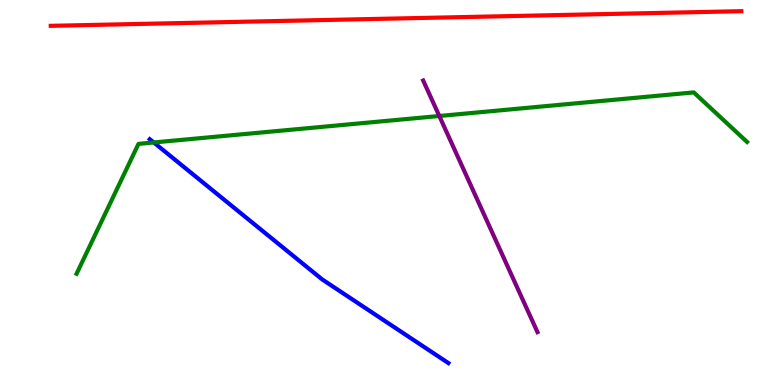[{'lines': ['blue', 'red'], 'intersections': []}, {'lines': ['green', 'red'], 'intersections': []}, {'lines': ['purple', 'red'], 'intersections': []}, {'lines': ['blue', 'green'], 'intersections': [{'x': 1.98, 'y': 6.3}]}, {'lines': ['blue', 'purple'], 'intersections': []}, {'lines': ['green', 'purple'], 'intersections': [{'x': 5.67, 'y': 6.99}]}]